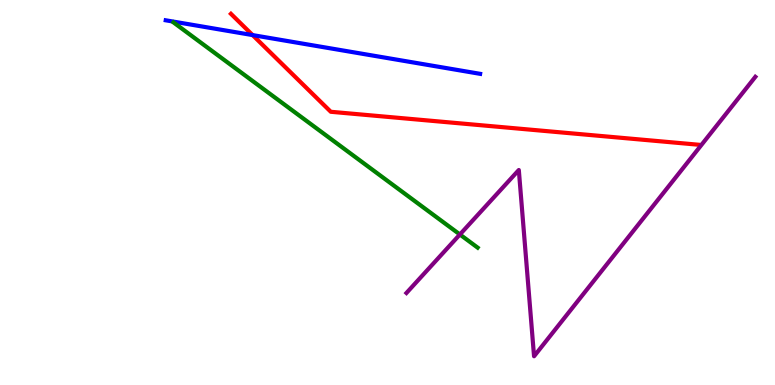[{'lines': ['blue', 'red'], 'intersections': [{'x': 3.26, 'y': 9.09}]}, {'lines': ['green', 'red'], 'intersections': []}, {'lines': ['purple', 'red'], 'intersections': []}, {'lines': ['blue', 'green'], 'intersections': []}, {'lines': ['blue', 'purple'], 'intersections': []}, {'lines': ['green', 'purple'], 'intersections': [{'x': 5.93, 'y': 3.91}]}]